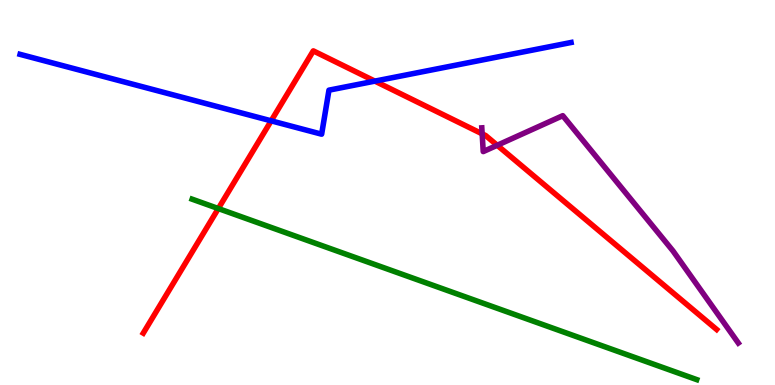[{'lines': ['blue', 'red'], 'intersections': [{'x': 3.5, 'y': 6.86}, {'x': 4.84, 'y': 7.89}]}, {'lines': ['green', 'red'], 'intersections': [{'x': 2.82, 'y': 4.58}]}, {'lines': ['purple', 'red'], 'intersections': [{'x': 6.22, 'y': 6.52}, {'x': 6.42, 'y': 6.23}]}, {'lines': ['blue', 'green'], 'intersections': []}, {'lines': ['blue', 'purple'], 'intersections': []}, {'lines': ['green', 'purple'], 'intersections': []}]